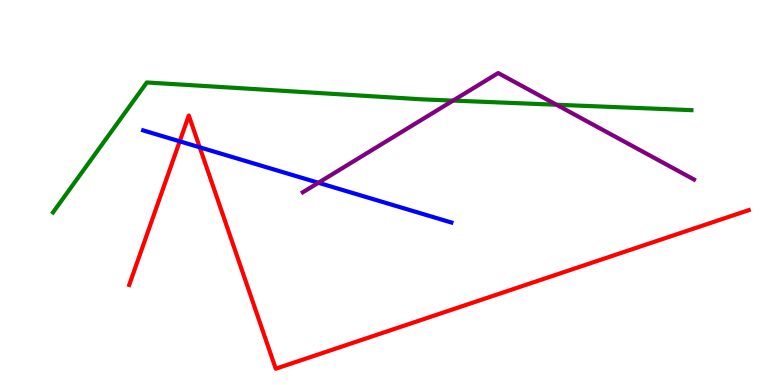[{'lines': ['blue', 'red'], 'intersections': [{'x': 2.32, 'y': 6.33}, {'x': 2.58, 'y': 6.17}]}, {'lines': ['green', 'red'], 'intersections': []}, {'lines': ['purple', 'red'], 'intersections': []}, {'lines': ['blue', 'green'], 'intersections': []}, {'lines': ['blue', 'purple'], 'intersections': [{'x': 4.11, 'y': 5.25}]}, {'lines': ['green', 'purple'], 'intersections': [{'x': 5.85, 'y': 7.39}, {'x': 7.18, 'y': 7.28}]}]